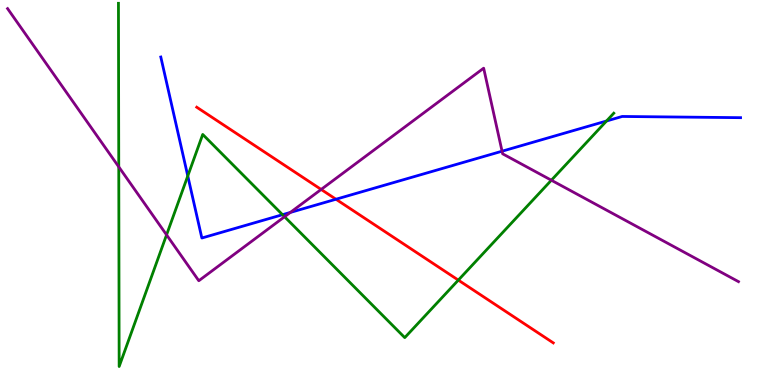[{'lines': ['blue', 'red'], 'intersections': [{'x': 4.34, 'y': 4.82}]}, {'lines': ['green', 'red'], 'intersections': [{'x': 5.91, 'y': 2.72}]}, {'lines': ['purple', 'red'], 'intersections': [{'x': 4.14, 'y': 5.08}]}, {'lines': ['blue', 'green'], 'intersections': [{'x': 2.42, 'y': 5.43}, {'x': 3.65, 'y': 4.42}, {'x': 7.83, 'y': 6.86}]}, {'lines': ['blue', 'purple'], 'intersections': [{'x': 3.75, 'y': 4.48}, {'x': 6.48, 'y': 6.07}]}, {'lines': ['green', 'purple'], 'intersections': [{'x': 1.53, 'y': 5.67}, {'x': 2.15, 'y': 3.9}, {'x': 3.67, 'y': 4.37}, {'x': 7.11, 'y': 5.32}]}]